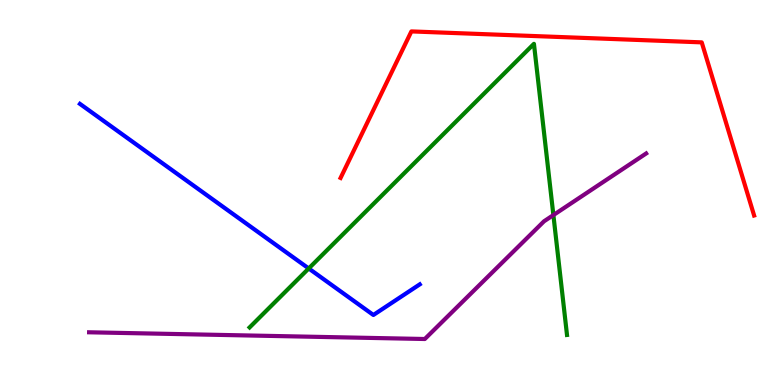[{'lines': ['blue', 'red'], 'intersections': []}, {'lines': ['green', 'red'], 'intersections': []}, {'lines': ['purple', 'red'], 'intersections': []}, {'lines': ['blue', 'green'], 'intersections': [{'x': 3.98, 'y': 3.03}]}, {'lines': ['blue', 'purple'], 'intersections': []}, {'lines': ['green', 'purple'], 'intersections': [{'x': 7.14, 'y': 4.41}]}]